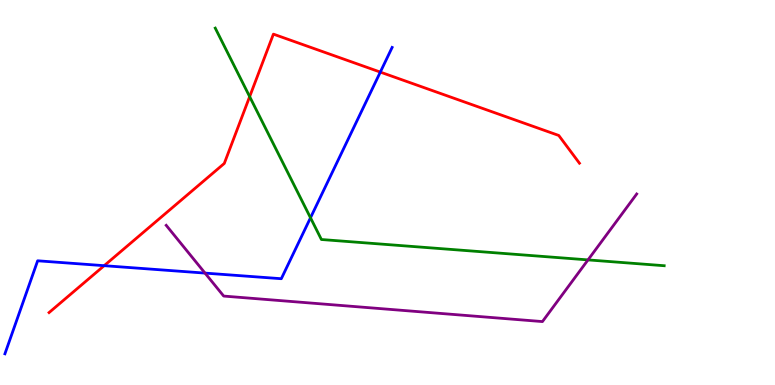[{'lines': ['blue', 'red'], 'intersections': [{'x': 1.34, 'y': 3.1}, {'x': 4.91, 'y': 8.13}]}, {'lines': ['green', 'red'], 'intersections': [{'x': 3.22, 'y': 7.49}]}, {'lines': ['purple', 'red'], 'intersections': []}, {'lines': ['blue', 'green'], 'intersections': [{'x': 4.01, 'y': 4.34}]}, {'lines': ['blue', 'purple'], 'intersections': [{'x': 2.65, 'y': 2.91}]}, {'lines': ['green', 'purple'], 'intersections': [{'x': 7.59, 'y': 3.25}]}]